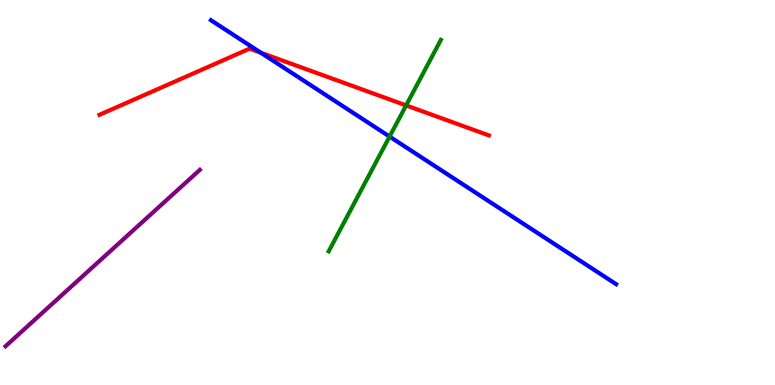[{'lines': ['blue', 'red'], 'intersections': [{'x': 3.37, 'y': 8.63}]}, {'lines': ['green', 'red'], 'intersections': [{'x': 5.24, 'y': 7.26}]}, {'lines': ['purple', 'red'], 'intersections': []}, {'lines': ['blue', 'green'], 'intersections': [{'x': 5.03, 'y': 6.45}]}, {'lines': ['blue', 'purple'], 'intersections': []}, {'lines': ['green', 'purple'], 'intersections': []}]